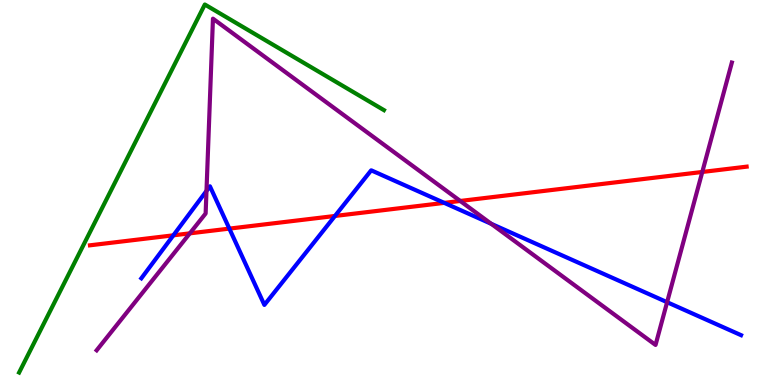[{'lines': ['blue', 'red'], 'intersections': [{'x': 2.24, 'y': 3.89}, {'x': 2.96, 'y': 4.06}, {'x': 4.32, 'y': 4.39}, {'x': 5.73, 'y': 4.73}]}, {'lines': ['green', 'red'], 'intersections': []}, {'lines': ['purple', 'red'], 'intersections': [{'x': 2.45, 'y': 3.94}, {'x': 5.94, 'y': 4.78}, {'x': 9.06, 'y': 5.53}]}, {'lines': ['blue', 'green'], 'intersections': []}, {'lines': ['blue', 'purple'], 'intersections': [{'x': 2.66, 'y': 5.04}, {'x': 6.34, 'y': 4.19}, {'x': 8.61, 'y': 2.15}]}, {'lines': ['green', 'purple'], 'intersections': []}]